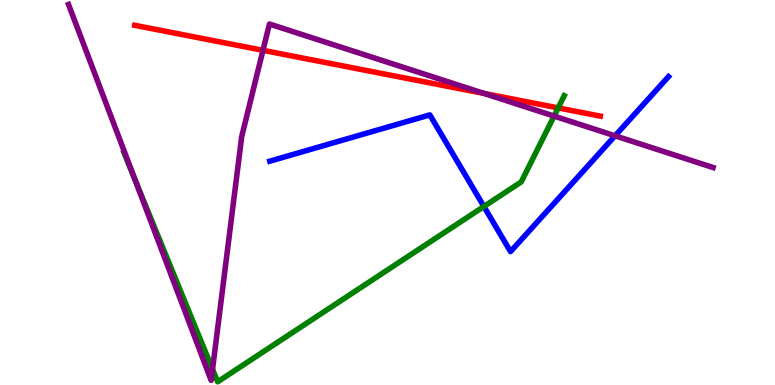[{'lines': ['blue', 'red'], 'intersections': []}, {'lines': ['green', 'red'], 'intersections': [{'x': 7.2, 'y': 7.2}]}, {'lines': ['purple', 'red'], 'intersections': [{'x': 3.39, 'y': 8.69}, {'x': 6.25, 'y': 7.57}]}, {'lines': ['blue', 'green'], 'intersections': [{'x': 6.24, 'y': 4.64}]}, {'lines': ['blue', 'purple'], 'intersections': [{'x': 7.94, 'y': 6.47}]}, {'lines': ['green', 'purple'], 'intersections': [{'x': 1.74, 'y': 5.33}, {'x': 2.74, 'y': 0.409}, {'x': 7.15, 'y': 6.98}]}]